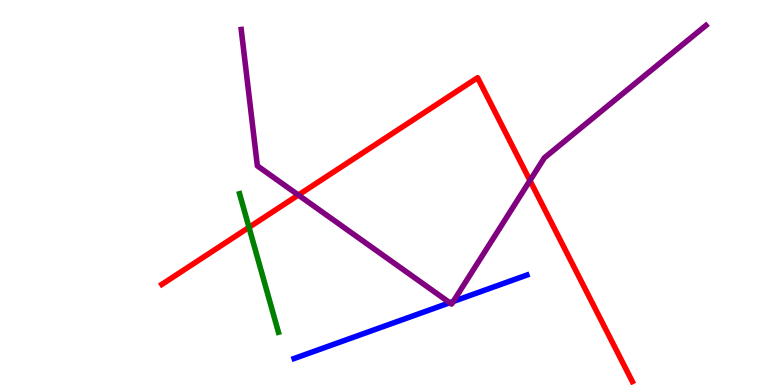[{'lines': ['blue', 'red'], 'intersections': []}, {'lines': ['green', 'red'], 'intersections': [{'x': 3.21, 'y': 4.09}]}, {'lines': ['purple', 'red'], 'intersections': [{'x': 3.85, 'y': 4.93}, {'x': 6.84, 'y': 5.31}]}, {'lines': ['blue', 'green'], 'intersections': []}, {'lines': ['blue', 'purple'], 'intersections': [{'x': 5.8, 'y': 2.14}, {'x': 5.85, 'y': 2.17}]}, {'lines': ['green', 'purple'], 'intersections': []}]